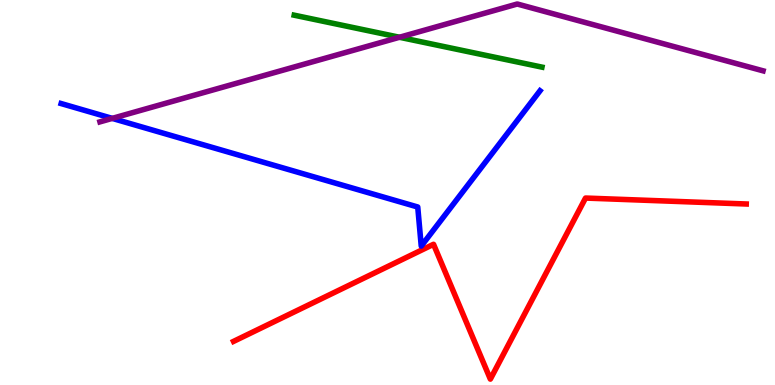[{'lines': ['blue', 'red'], 'intersections': []}, {'lines': ['green', 'red'], 'intersections': []}, {'lines': ['purple', 'red'], 'intersections': []}, {'lines': ['blue', 'green'], 'intersections': []}, {'lines': ['blue', 'purple'], 'intersections': [{'x': 1.45, 'y': 6.93}]}, {'lines': ['green', 'purple'], 'intersections': [{'x': 5.15, 'y': 9.03}]}]